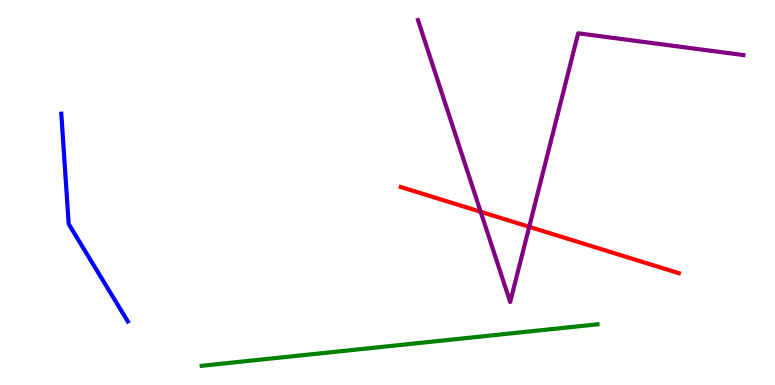[{'lines': ['blue', 'red'], 'intersections': []}, {'lines': ['green', 'red'], 'intersections': []}, {'lines': ['purple', 'red'], 'intersections': [{'x': 6.2, 'y': 4.5}, {'x': 6.83, 'y': 4.11}]}, {'lines': ['blue', 'green'], 'intersections': []}, {'lines': ['blue', 'purple'], 'intersections': []}, {'lines': ['green', 'purple'], 'intersections': []}]